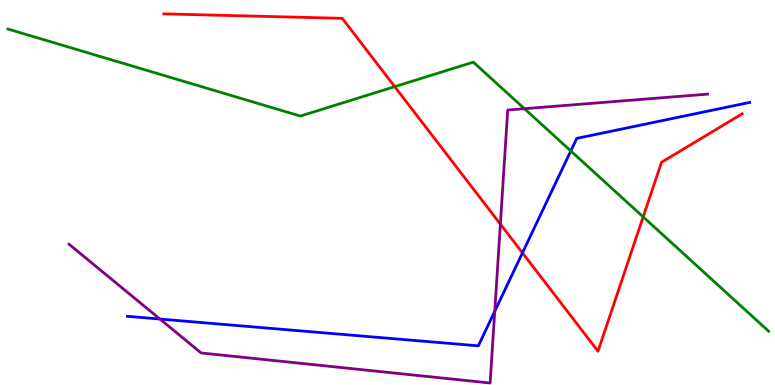[{'lines': ['blue', 'red'], 'intersections': [{'x': 6.74, 'y': 3.43}]}, {'lines': ['green', 'red'], 'intersections': [{'x': 5.09, 'y': 7.75}, {'x': 8.3, 'y': 4.37}]}, {'lines': ['purple', 'red'], 'intersections': [{'x': 6.46, 'y': 4.18}]}, {'lines': ['blue', 'green'], 'intersections': [{'x': 7.37, 'y': 6.08}]}, {'lines': ['blue', 'purple'], 'intersections': [{'x': 2.06, 'y': 1.71}, {'x': 6.38, 'y': 1.92}]}, {'lines': ['green', 'purple'], 'intersections': [{'x': 6.77, 'y': 7.18}]}]